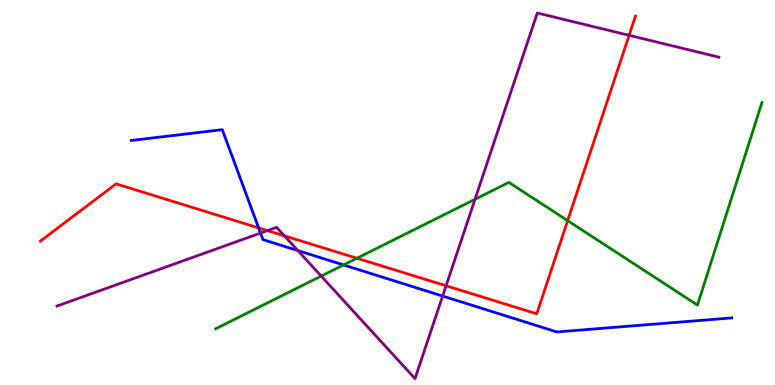[{'lines': ['blue', 'red'], 'intersections': [{'x': 3.34, 'y': 4.08}]}, {'lines': ['green', 'red'], 'intersections': [{'x': 4.61, 'y': 3.29}, {'x': 7.32, 'y': 4.27}]}, {'lines': ['purple', 'red'], 'intersections': [{'x': 3.45, 'y': 4.01}, {'x': 3.67, 'y': 3.87}, {'x': 5.76, 'y': 2.58}, {'x': 8.12, 'y': 9.08}]}, {'lines': ['blue', 'green'], 'intersections': [{'x': 4.43, 'y': 3.12}]}, {'lines': ['blue', 'purple'], 'intersections': [{'x': 3.36, 'y': 3.95}, {'x': 3.84, 'y': 3.49}, {'x': 5.71, 'y': 2.31}]}, {'lines': ['green', 'purple'], 'intersections': [{'x': 4.14, 'y': 2.83}, {'x': 6.13, 'y': 4.82}]}]